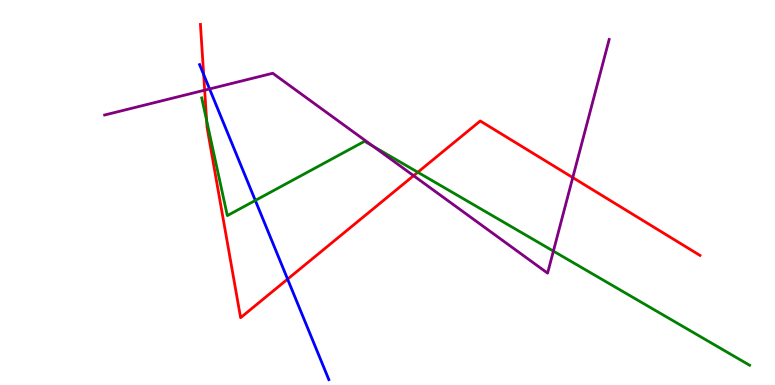[{'lines': ['blue', 'red'], 'intersections': [{'x': 2.63, 'y': 8.06}, {'x': 3.71, 'y': 2.75}]}, {'lines': ['green', 'red'], 'intersections': [{'x': 2.67, 'y': 6.87}, {'x': 5.39, 'y': 5.53}]}, {'lines': ['purple', 'red'], 'intersections': [{'x': 2.64, 'y': 7.66}, {'x': 5.34, 'y': 5.44}, {'x': 7.39, 'y': 5.39}]}, {'lines': ['blue', 'green'], 'intersections': [{'x': 3.29, 'y': 4.79}]}, {'lines': ['blue', 'purple'], 'intersections': [{'x': 2.7, 'y': 7.69}]}, {'lines': ['green', 'purple'], 'intersections': [{'x': 4.81, 'y': 6.2}, {'x': 7.14, 'y': 3.48}]}]